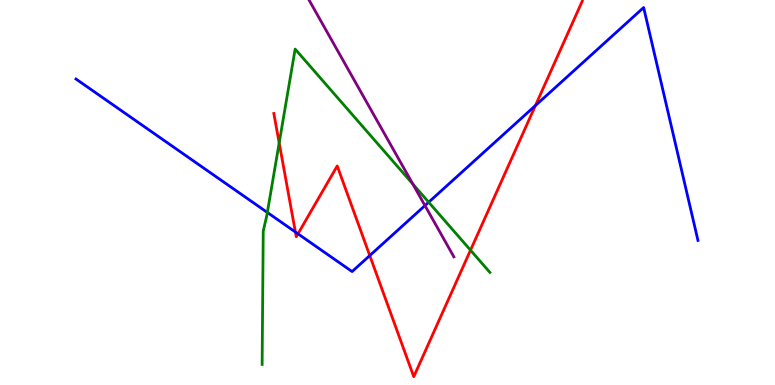[{'lines': ['blue', 'red'], 'intersections': [{'x': 3.81, 'y': 3.97}, {'x': 3.84, 'y': 3.93}, {'x': 4.77, 'y': 3.36}, {'x': 6.91, 'y': 7.26}]}, {'lines': ['green', 'red'], 'intersections': [{'x': 3.6, 'y': 6.29}, {'x': 6.07, 'y': 3.5}]}, {'lines': ['purple', 'red'], 'intersections': []}, {'lines': ['blue', 'green'], 'intersections': [{'x': 3.45, 'y': 4.48}, {'x': 5.53, 'y': 4.75}]}, {'lines': ['blue', 'purple'], 'intersections': [{'x': 5.48, 'y': 4.66}]}, {'lines': ['green', 'purple'], 'intersections': [{'x': 5.33, 'y': 5.22}]}]